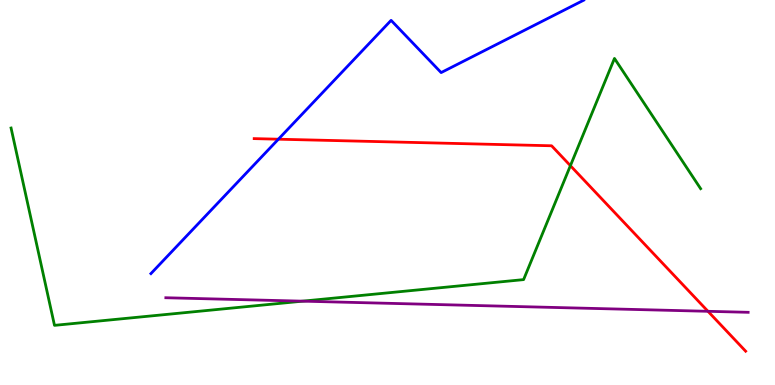[{'lines': ['blue', 'red'], 'intersections': [{'x': 3.59, 'y': 6.38}]}, {'lines': ['green', 'red'], 'intersections': [{'x': 7.36, 'y': 5.7}]}, {'lines': ['purple', 'red'], 'intersections': [{'x': 9.14, 'y': 1.91}]}, {'lines': ['blue', 'green'], 'intersections': []}, {'lines': ['blue', 'purple'], 'intersections': []}, {'lines': ['green', 'purple'], 'intersections': [{'x': 3.9, 'y': 2.18}]}]